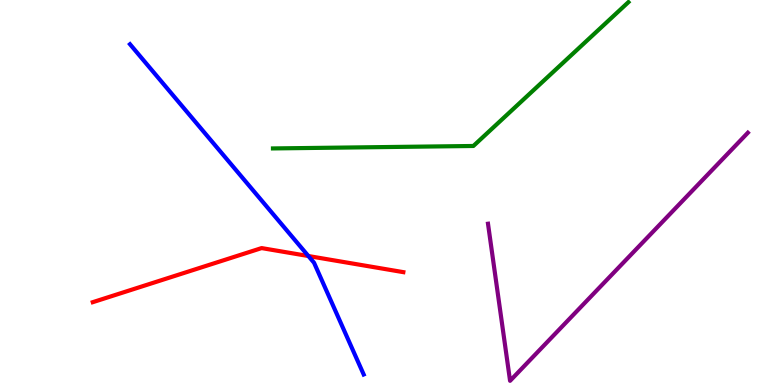[{'lines': ['blue', 'red'], 'intersections': [{'x': 3.98, 'y': 3.35}]}, {'lines': ['green', 'red'], 'intersections': []}, {'lines': ['purple', 'red'], 'intersections': []}, {'lines': ['blue', 'green'], 'intersections': []}, {'lines': ['blue', 'purple'], 'intersections': []}, {'lines': ['green', 'purple'], 'intersections': []}]